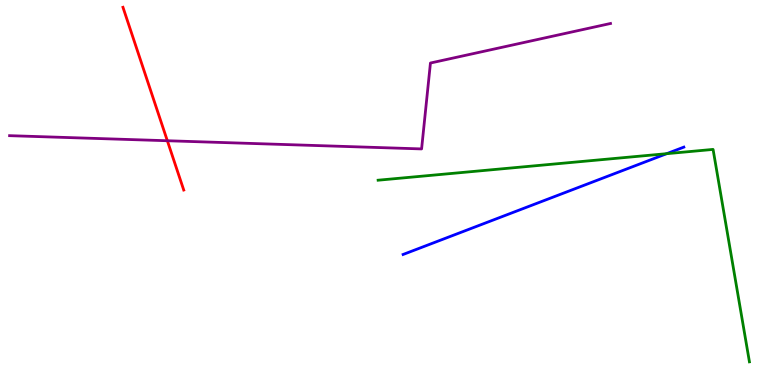[{'lines': ['blue', 'red'], 'intersections': []}, {'lines': ['green', 'red'], 'intersections': []}, {'lines': ['purple', 'red'], 'intersections': [{'x': 2.16, 'y': 6.34}]}, {'lines': ['blue', 'green'], 'intersections': [{'x': 8.6, 'y': 6.01}]}, {'lines': ['blue', 'purple'], 'intersections': []}, {'lines': ['green', 'purple'], 'intersections': []}]